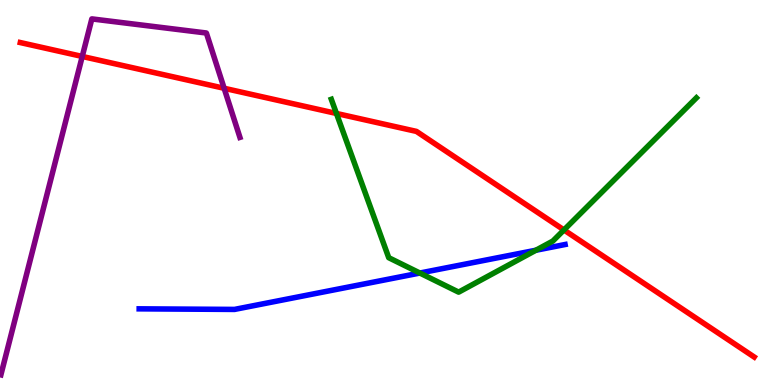[{'lines': ['blue', 'red'], 'intersections': []}, {'lines': ['green', 'red'], 'intersections': [{'x': 4.34, 'y': 7.05}, {'x': 7.28, 'y': 4.03}]}, {'lines': ['purple', 'red'], 'intersections': [{'x': 1.06, 'y': 8.53}, {'x': 2.89, 'y': 7.71}]}, {'lines': ['blue', 'green'], 'intersections': [{'x': 5.42, 'y': 2.91}, {'x': 6.91, 'y': 3.5}]}, {'lines': ['blue', 'purple'], 'intersections': []}, {'lines': ['green', 'purple'], 'intersections': []}]